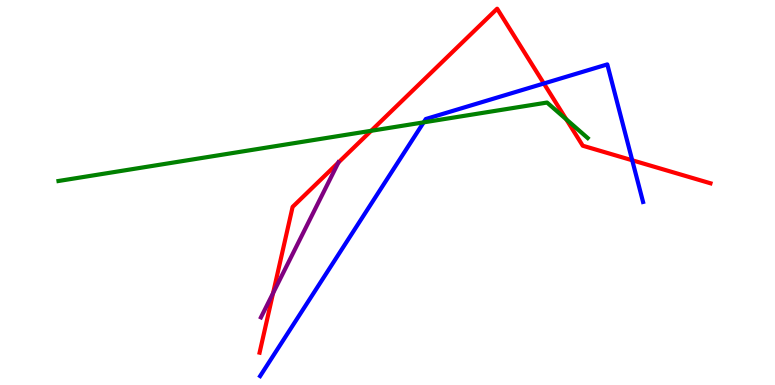[{'lines': ['blue', 'red'], 'intersections': [{'x': 7.02, 'y': 7.83}, {'x': 8.16, 'y': 5.84}]}, {'lines': ['green', 'red'], 'intersections': [{'x': 4.79, 'y': 6.6}, {'x': 7.31, 'y': 6.9}]}, {'lines': ['purple', 'red'], 'intersections': [{'x': 3.52, 'y': 2.39}, {'x': 4.37, 'y': 5.78}]}, {'lines': ['blue', 'green'], 'intersections': [{'x': 5.47, 'y': 6.82}]}, {'lines': ['blue', 'purple'], 'intersections': []}, {'lines': ['green', 'purple'], 'intersections': []}]